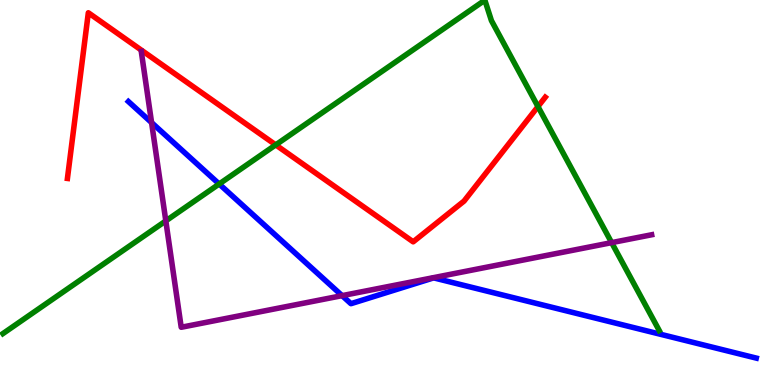[{'lines': ['blue', 'red'], 'intersections': []}, {'lines': ['green', 'red'], 'intersections': [{'x': 3.56, 'y': 6.24}, {'x': 6.94, 'y': 7.23}]}, {'lines': ['purple', 'red'], 'intersections': []}, {'lines': ['blue', 'green'], 'intersections': [{'x': 2.83, 'y': 5.22}]}, {'lines': ['blue', 'purple'], 'intersections': [{'x': 1.96, 'y': 6.82}, {'x': 4.41, 'y': 2.32}]}, {'lines': ['green', 'purple'], 'intersections': [{'x': 2.14, 'y': 4.26}, {'x': 7.89, 'y': 3.7}]}]